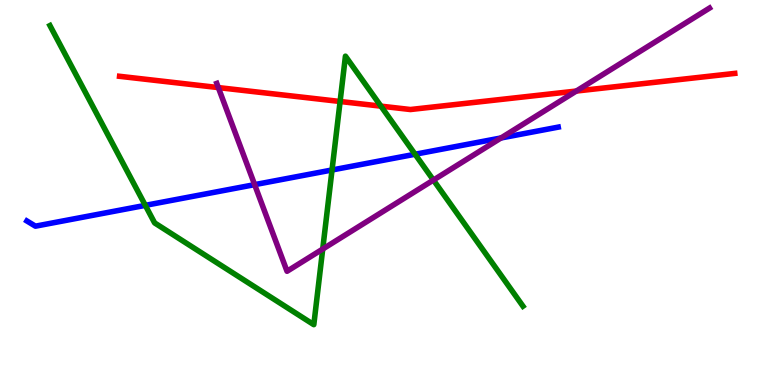[{'lines': ['blue', 'red'], 'intersections': []}, {'lines': ['green', 'red'], 'intersections': [{'x': 4.39, 'y': 7.36}, {'x': 4.92, 'y': 7.24}]}, {'lines': ['purple', 'red'], 'intersections': [{'x': 2.82, 'y': 7.73}, {'x': 7.44, 'y': 7.64}]}, {'lines': ['blue', 'green'], 'intersections': [{'x': 1.87, 'y': 4.67}, {'x': 4.28, 'y': 5.58}, {'x': 5.36, 'y': 5.99}]}, {'lines': ['blue', 'purple'], 'intersections': [{'x': 3.29, 'y': 5.2}, {'x': 6.46, 'y': 6.42}]}, {'lines': ['green', 'purple'], 'intersections': [{'x': 4.16, 'y': 3.53}, {'x': 5.59, 'y': 5.32}]}]